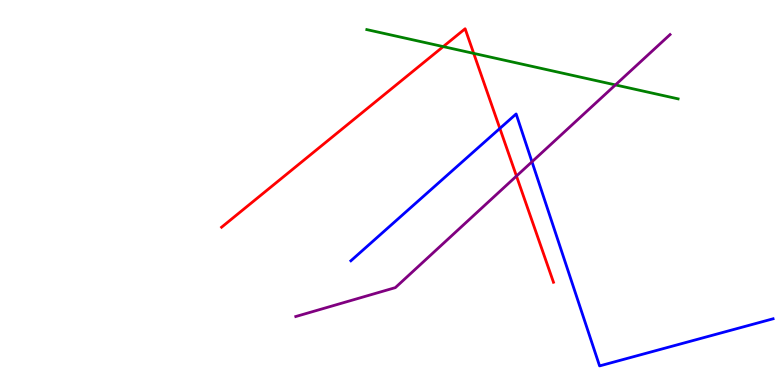[{'lines': ['blue', 'red'], 'intersections': [{'x': 6.45, 'y': 6.66}]}, {'lines': ['green', 'red'], 'intersections': [{'x': 5.72, 'y': 8.79}, {'x': 6.11, 'y': 8.61}]}, {'lines': ['purple', 'red'], 'intersections': [{'x': 6.66, 'y': 5.43}]}, {'lines': ['blue', 'green'], 'intersections': []}, {'lines': ['blue', 'purple'], 'intersections': [{'x': 6.86, 'y': 5.8}]}, {'lines': ['green', 'purple'], 'intersections': [{'x': 7.94, 'y': 7.79}]}]